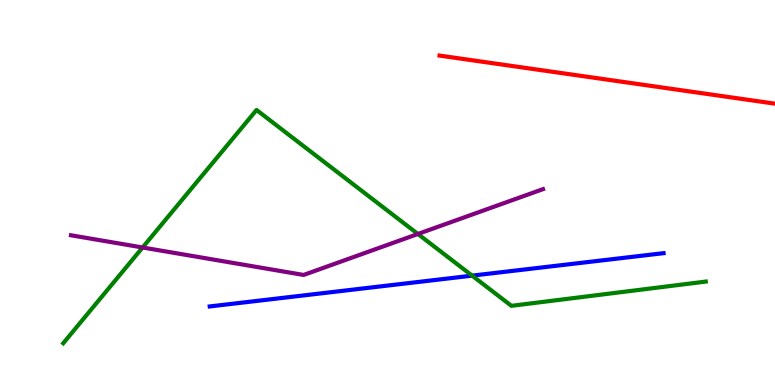[{'lines': ['blue', 'red'], 'intersections': []}, {'lines': ['green', 'red'], 'intersections': []}, {'lines': ['purple', 'red'], 'intersections': []}, {'lines': ['blue', 'green'], 'intersections': [{'x': 6.09, 'y': 2.84}]}, {'lines': ['blue', 'purple'], 'intersections': []}, {'lines': ['green', 'purple'], 'intersections': [{'x': 1.84, 'y': 3.57}, {'x': 5.39, 'y': 3.92}]}]